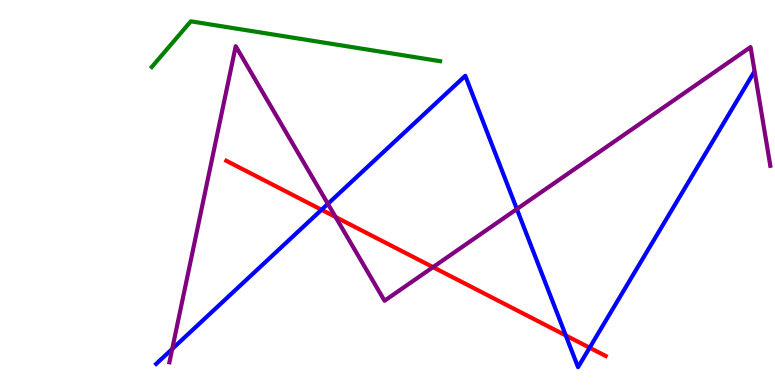[{'lines': ['blue', 'red'], 'intersections': [{'x': 4.15, 'y': 4.55}, {'x': 7.3, 'y': 1.29}, {'x': 7.61, 'y': 0.968}]}, {'lines': ['green', 'red'], 'intersections': []}, {'lines': ['purple', 'red'], 'intersections': [{'x': 4.33, 'y': 4.36}, {'x': 5.59, 'y': 3.06}]}, {'lines': ['blue', 'green'], 'intersections': []}, {'lines': ['blue', 'purple'], 'intersections': [{'x': 2.22, 'y': 0.937}, {'x': 4.23, 'y': 4.71}, {'x': 6.67, 'y': 4.57}]}, {'lines': ['green', 'purple'], 'intersections': []}]